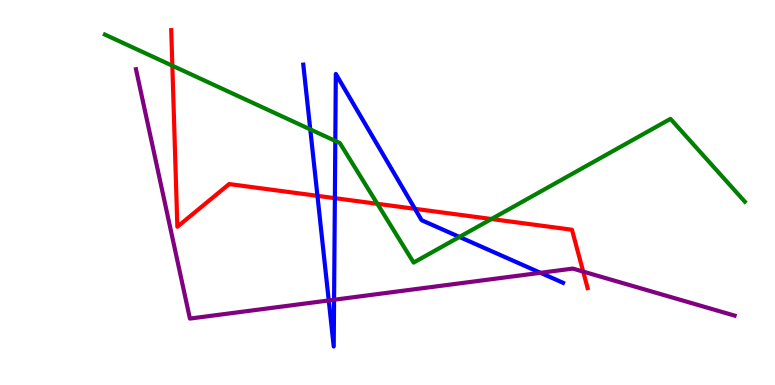[{'lines': ['blue', 'red'], 'intersections': [{'x': 4.1, 'y': 4.91}, {'x': 4.32, 'y': 4.85}, {'x': 5.35, 'y': 4.58}]}, {'lines': ['green', 'red'], 'intersections': [{'x': 2.22, 'y': 8.29}, {'x': 4.87, 'y': 4.71}, {'x': 6.34, 'y': 4.31}]}, {'lines': ['purple', 'red'], 'intersections': [{'x': 7.53, 'y': 2.95}]}, {'lines': ['blue', 'green'], 'intersections': [{'x': 4.0, 'y': 6.64}, {'x': 4.33, 'y': 6.34}, {'x': 5.93, 'y': 3.85}]}, {'lines': ['blue', 'purple'], 'intersections': [{'x': 4.24, 'y': 2.2}, {'x': 4.31, 'y': 2.21}, {'x': 6.97, 'y': 2.91}]}, {'lines': ['green', 'purple'], 'intersections': []}]